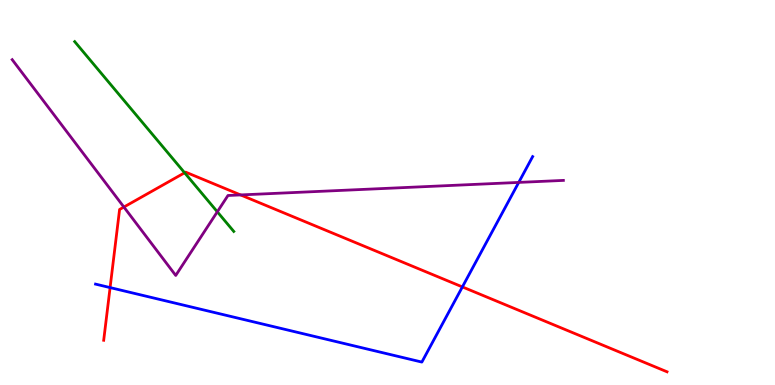[{'lines': ['blue', 'red'], 'intersections': [{'x': 1.42, 'y': 2.53}, {'x': 5.97, 'y': 2.55}]}, {'lines': ['green', 'red'], 'intersections': [{'x': 2.38, 'y': 5.51}]}, {'lines': ['purple', 'red'], 'intersections': [{'x': 1.6, 'y': 4.62}, {'x': 3.1, 'y': 4.94}]}, {'lines': ['blue', 'green'], 'intersections': []}, {'lines': ['blue', 'purple'], 'intersections': [{'x': 6.69, 'y': 5.26}]}, {'lines': ['green', 'purple'], 'intersections': [{'x': 2.8, 'y': 4.5}]}]